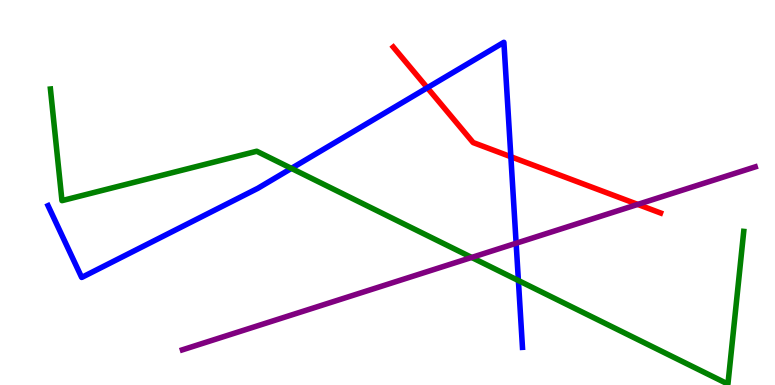[{'lines': ['blue', 'red'], 'intersections': [{'x': 5.51, 'y': 7.72}, {'x': 6.59, 'y': 5.93}]}, {'lines': ['green', 'red'], 'intersections': []}, {'lines': ['purple', 'red'], 'intersections': [{'x': 8.23, 'y': 4.69}]}, {'lines': ['blue', 'green'], 'intersections': [{'x': 3.76, 'y': 5.63}, {'x': 6.69, 'y': 2.71}]}, {'lines': ['blue', 'purple'], 'intersections': [{'x': 6.66, 'y': 3.68}]}, {'lines': ['green', 'purple'], 'intersections': [{'x': 6.09, 'y': 3.31}]}]